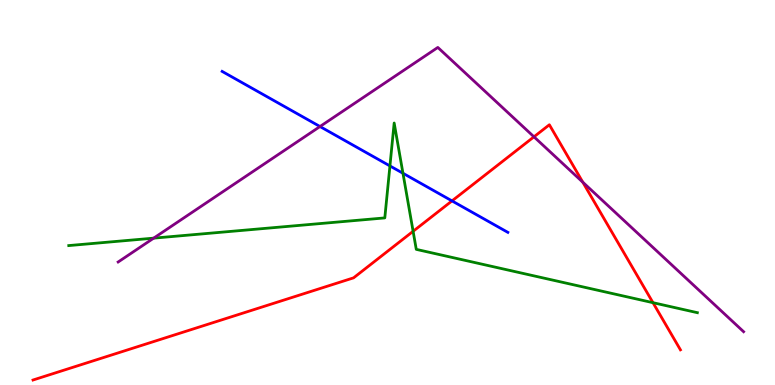[{'lines': ['blue', 'red'], 'intersections': [{'x': 5.83, 'y': 4.78}]}, {'lines': ['green', 'red'], 'intersections': [{'x': 5.33, 'y': 3.99}, {'x': 8.43, 'y': 2.14}]}, {'lines': ['purple', 'red'], 'intersections': [{'x': 6.89, 'y': 6.45}, {'x': 7.52, 'y': 5.27}]}, {'lines': ['blue', 'green'], 'intersections': [{'x': 5.03, 'y': 5.69}, {'x': 5.2, 'y': 5.5}]}, {'lines': ['blue', 'purple'], 'intersections': [{'x': 4.13, 'y': 6.71}]}, {'lines': ['green', 'purple'], 'intersections': [{'x': 1.98, 'y': 3.81}]}]